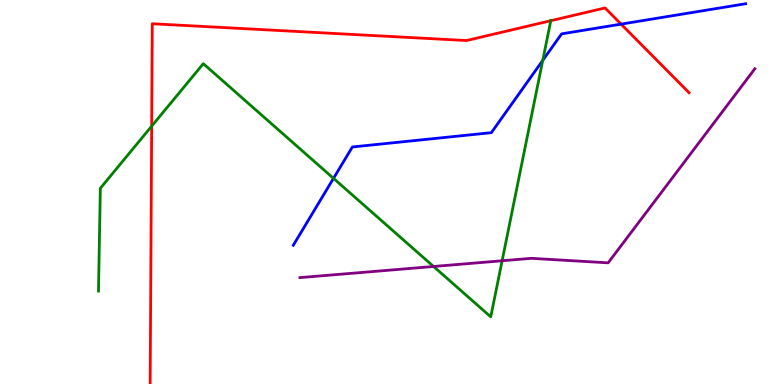[{'lines': ['blue', 'red'], 'intersections': [{'x': 8.01, 'y': 9.37}]}, {'lines': ['green', 'red'], 'intersections': [{'x': 1.96, 'y': 6.72}, {'x': 7.11, 'y': 9.46}]}, {'lines': ['purple', 'red'], 'intersections': []}, {'lines': ['blue', 'green'], 'intersections': [{'x': 4.3, 'y': 5.37}, {'x': 7.0, 'y': 8.43}]}, {'lines': ['blue', 'purple'], 'intersections': []}, {'lines': ['green', 'purple'], 'intersections': [{'x': 5.59, 'y': 3.08}, {'x': 6.48, 'y': 3.23}]}]